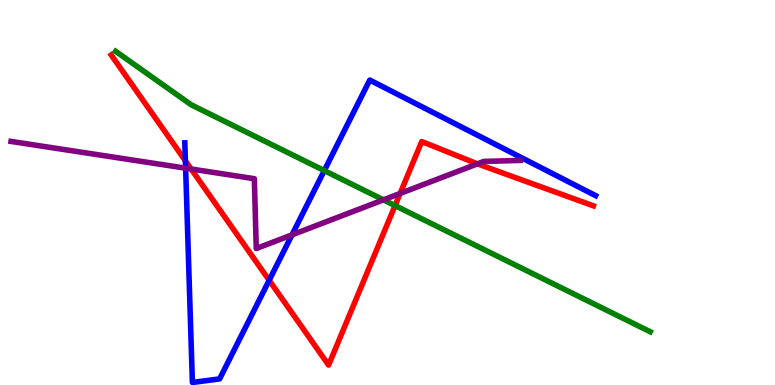[{'lines': ['blue', 'red'], 'intersections': [{'x': 2.39, 'y': 5.82}, {'x': 3.47, 'y': 2.72}]}, {'lines': ['green', 'red'], 'intersections': [{'x': 5.1, 'y': 4.66}]}, {'lines': ['purple', 'red'], 'intersections': [{'x': 2.47, 'y': 5.61}, {'x': 5.16, 'y': 4.98}, {'x': 6.16, 'y': 5.74}]}, {'lines': ['blue', 'green'], 'intersections': [{'x': 4.18, 'y': 5.57}]}, {'lines': ['blue', 'purple'], 'intersections': [{'x': 2.4, 'y': 5.63}, {'x': 3.77, 'y': 3.9}]}, {'lines': ['green', 'purple'], 'intersections': [{'x': 4.95, 'y': 4.81}]}]